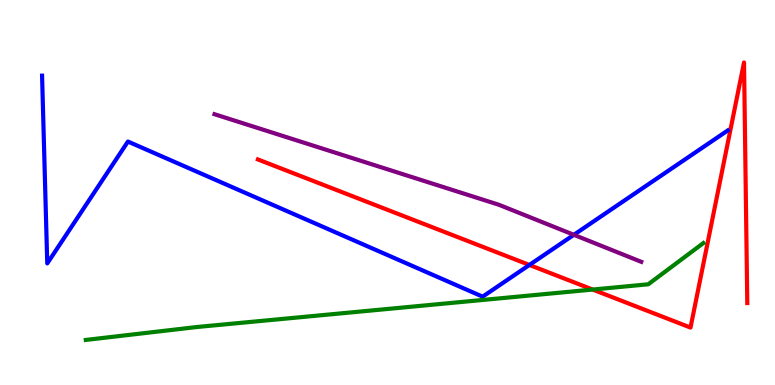[{'lines': ['blue', 'red'], 'intersections': [{'x': 6.83, 'y': 3.12}]}, {'lines': ['green', 'red'], 'intersections': [{'x': 7.65, 'y': 2.48}]}, {'lines': ['purple', 'red'], 'intersections': []}, {'lines': ['blue', 'green'], 'intersections': []}, {'lines': ['blue', 'purple'], 'intersections': [{'x': 7.4, 'y': 3.9}]}, {'lines': ['green', 'purple'], 'intersections': []}]